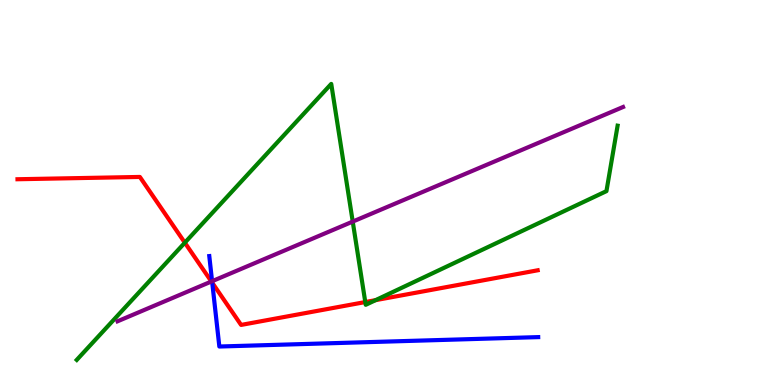[{'lines': ['blue', 'red'], 'intersections': [{'x': 2.74, 'y': 2.66}]}, {'lines': ['green', 'red'], 'intersections': [{'x': 2.38, 'y': 3.7}, {'x': 4.71, 'y': 2.15}, {'x': 4.85, 'y': 2.2}]}, {'lines': ['purple', 'red'], 'intersections': [{'x': 2.73, 'y': 2.69}]}, {'lines': ['blue', 'green'], 'intersections': []}, {'lines': ['blue', 'purple'], 'intersections': [{'x': 2.74, 'y': 2.7}]}, {'lines': ['green', 'purple'], 'intersections': [{'x': 4.55, 'y': 4.24}]}]